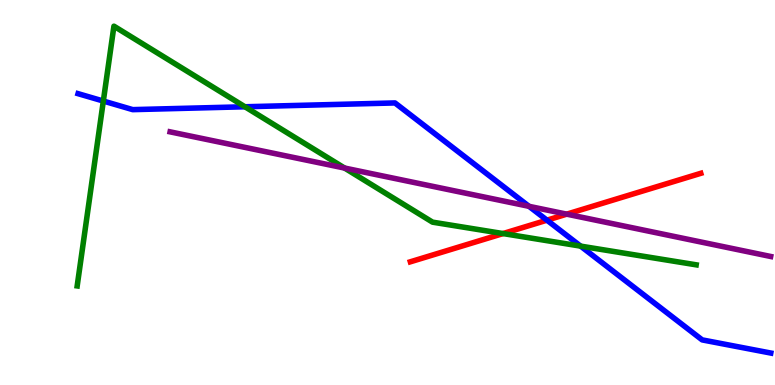[{'lines': ['blue', 'red'], 'intersections': [{'x': 7.06, 'y': 4.28}]}, {'lines': ['green', 'red'], 'intersections': [{'x': 6.49, 'y': 3.93}]}, {'lines': ['purple', 'red'], 'intersections': [{'x': 7.31, 'y': 4.44}]}, {'lines': ['blue', 'green'], 'intersections': [{'x': 1.33, 'y': 7.38}, {'x': 3.16, 'y': 7.23}, {'x': 7.49, 'y': 3.61}]}, {'lines': ['blue', 'purple'], 'intersections': [{'x': 6.83, 'y': 4.64}]}, {'lines': ['green', 'purple'], 'intersections': [{'x': 4.45, 'y': 5.63}]}]